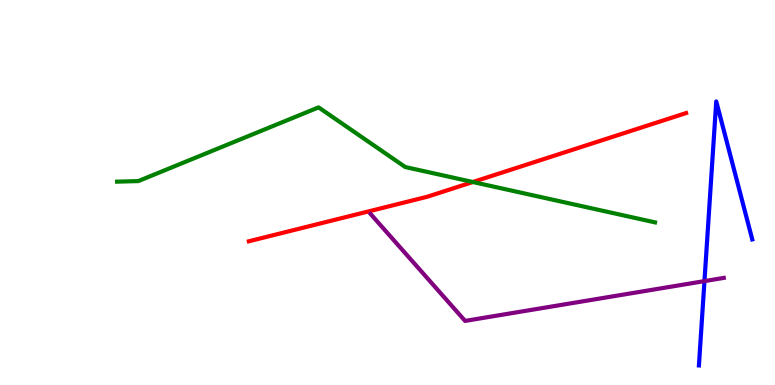[{'lines': ['blue', 'red'], 'intersections': []}, {'lines': ['green', 'red'], 'intersections': [{'x': 6.1, 'y': 5.27}]}, {'lines': ['purple', 'red'], 'intersections': []}, {'lines': ['blue', 'green'], 'intersections': []}, {'lines': ['blue', 'purple'], 'intersections': [{'x': 9.09, 'y': 2.7}]}, {'lines': ['green', 'purple'], 'intersections': []}]